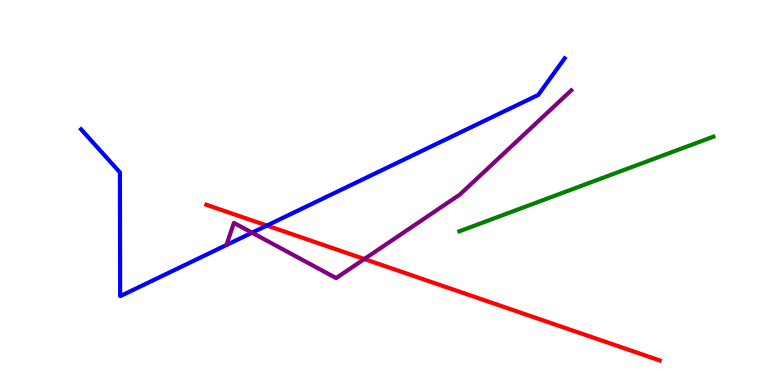[{'lines': ['blue', 'red'], 'intersections': [{'x': 3.44, 'y': 4.14}]}, {'lines': ['green', 'red'], 'intersections': []}, {'lines': ['purple', 'red'], 'intersections': [{'x': 4.7, 'y': 3.27}]}, {'lines': ['blue', 'green'], 'intersections': []}, {'lines': ['blue', 'purple'], 'intersections': [{'x': 3.25, 'y': 3.96}]}, {'lines': ['green', 'purple'], 'intersections': []}]